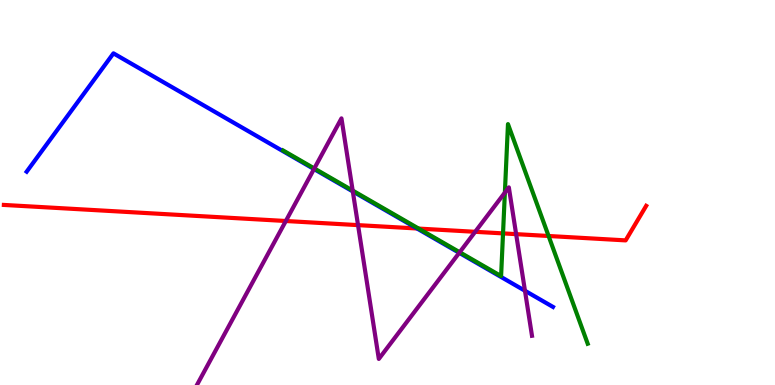[{'lines': ['blue', 'red'], 'intersections': [{'x': 5.38, 'y': 4.07}]}, {'lines': ['green', 'red'], 'intersections': [{'x': 5.4, 'y': 4.06}, {'x': 6.49, 'y': 3.94}, {'x': 7.08, 'y': 3.87}]}, {'lines': ['purple', 'red'], 'intersections': [{'x': 3.69, 'y': 4.26}, {'x': 4.62, 'y': 4.15}, {'x': 6.13, 'y': 3.98}, {'x': 6.66, 'y': 3.92}]}, {'lines': ['blue', 'green'], 'intersections': []}, {'lines': ['blue', 'purple'], 'intersections': [{'x': 4.05, 'y': 5.61}, {'x': 4.55, 'y': 5.03}, {'x': 5.93, 'y': 3.43}, {'x': 6.77, 'y': 2.45}]}, {'lines': ['green', 'purple'], 'intersections': [{'x': 4.06, 'y': 5.62}, {'x': 4.55, 'y': 5.05}, {'x': 5.93, 'y': 3.45}, {'x': 6.51, 'y': 5.0}]}]